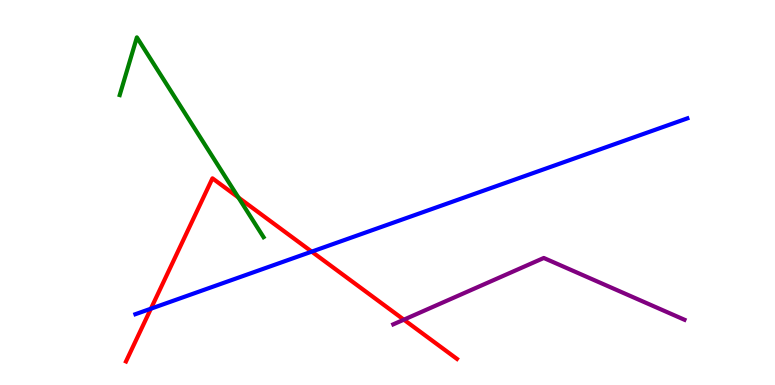[{'lines': ['blue', 'red'], 'intersections': [{'x': 1.95, 'y': 1.98}, {'x': 4.02, 'y': 3.46}]}, {'lines': ['green', 'red'], 'intersections': [{'x': 3.08, 'y': 4.87}]}, {'lines': ['purple', 'red'], 'intersections': [{'x': 5.21, 'y': 1.7}]}, {'lines': ['blue', 'green'], 'intersections': []}, {'lines': ['blue', 'purple'], 'intersections': []}, {'lines': ['green', 'purple'], 'intersections': []}]